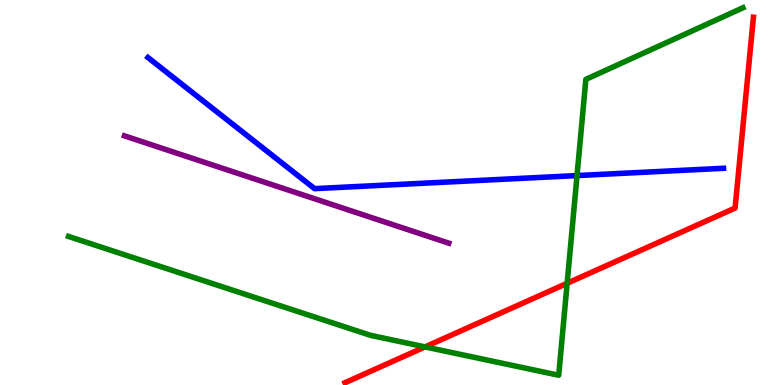[{'lines': ['blue', 'red'], 'intersections': []}, {'lines': ['green', 'red'], 'intersections': [{'x': 5.48, 'y': 0.99}, {'x': 7.32, 'y': 2.64}]}, {'lines': ['purple', 'red'], 'intersections': []}, {'lines': ['blue', 'green'], 'intersections': [{'x': 7.45, 'y': 5.44}]}, {'lines': ['blue', 'purple'], 'intersections': []}, {'lines': ['green', 'purple'], 'intersections': []}]